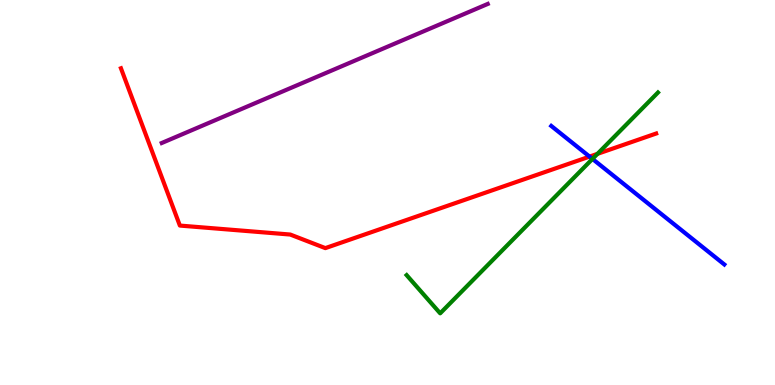[{'lines': ['blue', 'red'], 'intersections': [{'x': 7.61, 'y': 5.93}]}, {'lines': ['green', 'red'], 'intersections': [{'x': 7.71, 'y': 6.0}]}, {'lines': ['purple', 'red'], 'intersections': []}, {'lines': ['blue', 'green'], 'intersections': [{'x': 7.64, 'y': 5.87}]}, {'lines': ['blue', 'purple'], 'intersections': []}, {'lines': ['green', 'purple'], 'intersections': []}]